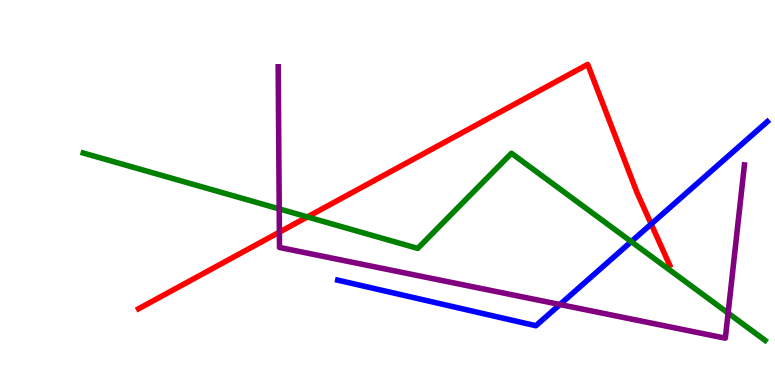[{'lines': ['blue', 'red'], 'intersections': [{'x': 8.4, 'y': 4.18}]}, {'lines': ['green', 'red'], 'intersections': [{'x': 3.97, 'y': 4.37}]}, {'lines': ['purple', 'red'], 'intersections': [{'x': 3.6, 'y': 3.97}]}, {'lines': ['blue', 'green'], 'intersections': [{'x': 8.15, 'y': 3.72}]}, {'lines': ['blue', 'purple'], 'intersections': [{'x': 7.22, 'y': 2.09}]}, {'lines': ['green', 'purple'], 'intersections': [{'x': 3.6, 'y': 4.57}, {'x': 9.39, 'y': 1.87}]}]